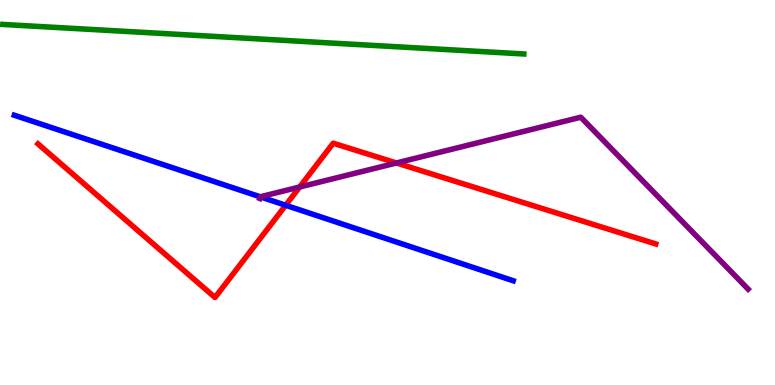[{'lines': ['blue', 'red'], 'intersections': [{'x': 3.69, 'y': 4.67}]}, {'lines': ['green', 'red'], 'intersections': []}, {'lines': ['purple', 'red'], 'intersections': [{'x': 3.87, 'y': 5.14}, {'x': 5.12, 'y': 5.77}]}, {'lines': ['blue', 'green'], 'intersections': []}, {'lines': ['blue', 'purple'], 'intersections': [{'x': 3.36, 'y': 4.89}]}, {'lines': ['green', 'purple'], 'intersections': []}]